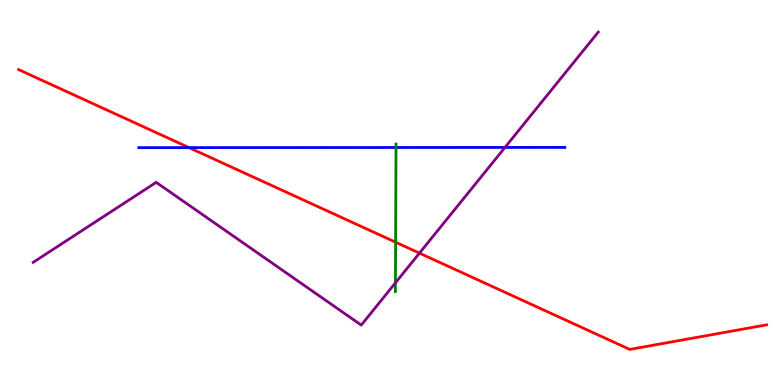[{'lines': ['blue', 'red'], 'intersections': [{'x': 2.44, 'y': 6.17}]}, {'lines': ['green', 'red'], 'intersections': [{'x': 5.1, 'y': 3.71}]}, {'lines': ['purple', 'red'], 'intersections': [{'x': 5.41, 'y': 3.43}]}, {'lines': ['blue', 'green'], 'intersections': [{'x': 5.11, 'y': 6.17}]}, {'lines': ['blue', 'purple'], 'intersections': [{'x': 6.52, 'y': 6.17}]}, {'lines': ['green', 'purple'], 'intersections': [{'x': 5.1, 'y': 2.65}]}]